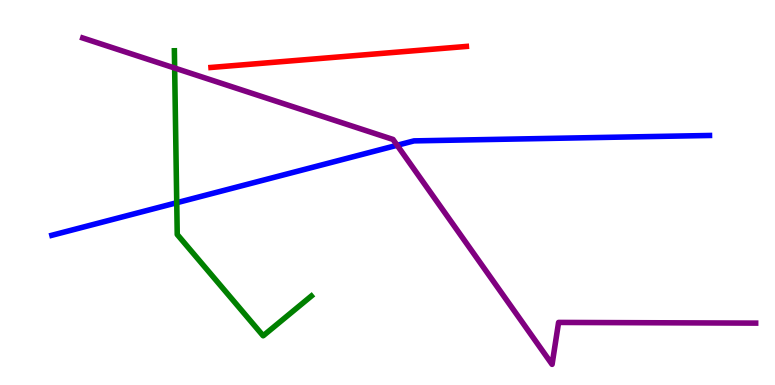[{'lines': ['blue', 'red'], 'intersections': []}, {'lines': ['green', 'red'], 'intersections': []}, {'lines': ['purple', 'red'], 'intersections': []}, {'lines': ['blue', 'green'], 'intersections': [{'x': 2.28, 'y': 4.73}]}, {'lines': ['blue', 'purple'], 'intersections': [{'x': 5.12, 'y': 6.23}]}, {'lines': ['green', 'purple'], 'intersections': [{'x': 2.25, 'y': 8.23}]}]